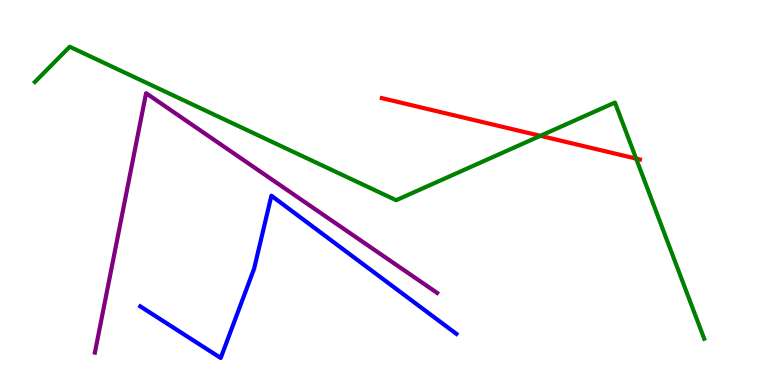[{'lines': ['blue', 'red'], 'intersections': []}, {'lines': ['green', 'red'], 'intersections': [{'x': 6.97, 'y': 6.47}, {'x': 8.21, 'y': 5.88}]}, {'lines': ['purple', 'red'], 'intersections': []}, {'lines': ['blue', 'green'], 'intersections': []}, {'lines': ['blue', 'purple'], 'intersections': []}, {'lines': ['green', 'purple'], 'intersections': []}]